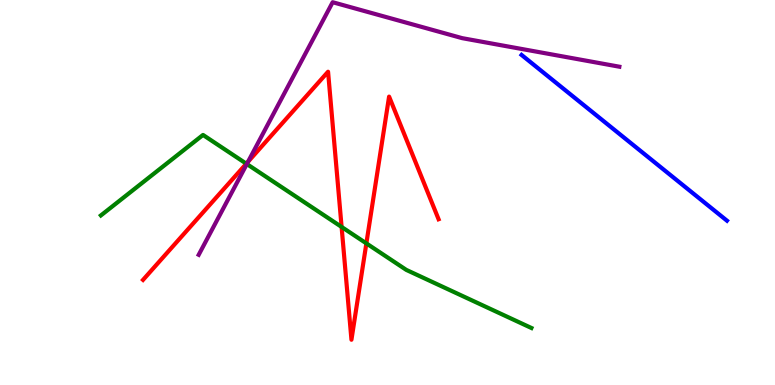[{'lines': ['blue', 'red'], 'intersections': []}, {'lines': ['green', 'red'], 'intersections': [{'x': 3.18, 'y': 5.75}, {'x': 4.41, 'y': 4.11}, {'x': 4.73, 'y': 3.68}]}, {'lines': ['purple', 'red'], 'intersections': [{'x': 3.2, 'y': 5.8}]}, {'lines': ['blue', 'green'], 'intersections': []}, {'lines': ['blue', 'purple'], 'intersections': []}, {'lines': ['green', 'purple'], 'intersections': [{'x': 3.19, 'y': 5.74}]}]